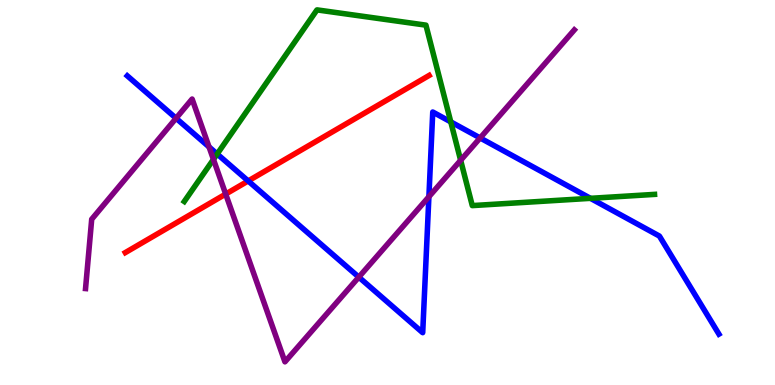[{'lines': ['blue', 'red'], 'intersections': [{'x': 3.2, 'y': 5.3}]}, {'lines': ['green', 'red'], 'intersections': []}, {'lines': ['purple', 'red'], 'intersections': [{'x': 2.91, 'y': 4.96}]}, {'lines': ['blue', 'green'], 'intersections': [{'x': 2.8, 'y': 6.0}, {'x': 5.82, 'y': 6.83}, {'x': 7.62, 'y': 4.85}]}, {'lines': ['blue', 'purple'], 'intersections': [{'x': 2.27, 'y': 6.93}, {'x': 2.7, 'y': 6.18}, {'x': 4.63, 'y': 2.8}, {'x': 5.53, 'y': 4.89}, {'x': 6.2, 'y': 6.42}]}, {'lines': ['green', 'purple'], 'intersections': [{'x': 2.75, 'y': 5.86}, {'x': 5.94, 'y': 5.84}]}]